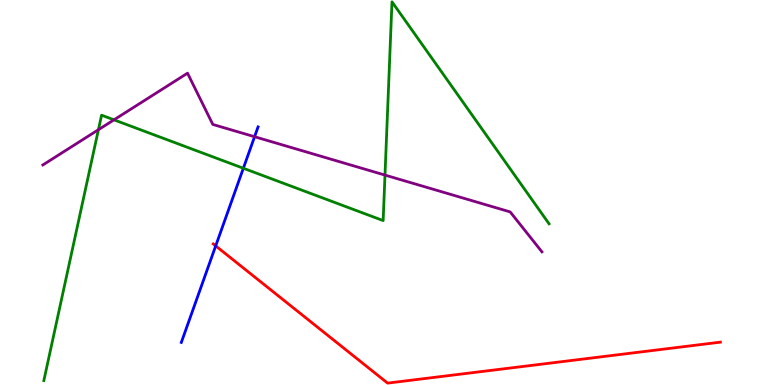[{'lines': ['blue', 'red'], 'intersections': [{'x': 2.78, 'y': 3.61}]}, {'lines': ['green', 'red'], 'intersections': []}, {'lines': ['purple', 'red'], 'intersections': []}, {'lines': ['blue', 'green'], 'intersections': [{'x': 3.14, 'y': 5.63}]}, {'lines': ['blue', 'purple'], 'intersections': [{'x': 3.28, 'y': 6.45}]}, {'lines': ['green', 'purple'], 'intersections': [{'x': 1.27, 'y': 6.63}, {'x': 1.47, 'y': 6.89}, {'x': 4.97, 'y': 5.45}]}]